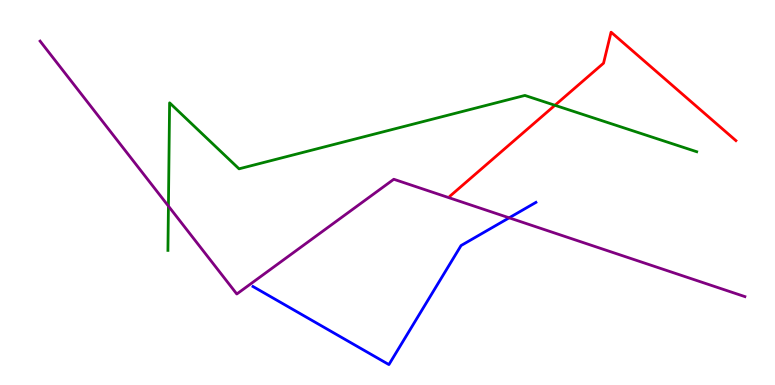[{'lines': ['blue', 'red'], 'intersections': []}, {'lines': ['green', 'red'], 'intersections': [{'x': 7.16, 'y': 7.27}]}, {'lines': ['purple', 'red'], 'intersections': []}, {'lines': ['blue', 'green'], 'intersections': []}, {'lines': ['blue', 'purple'], 'intersections': [{'x': 6.57, 'y': 4.34}]}, {'lines': ['green', 'purple'], 'intersections': [{'x': 2.17, 'y': 4.65}]}]